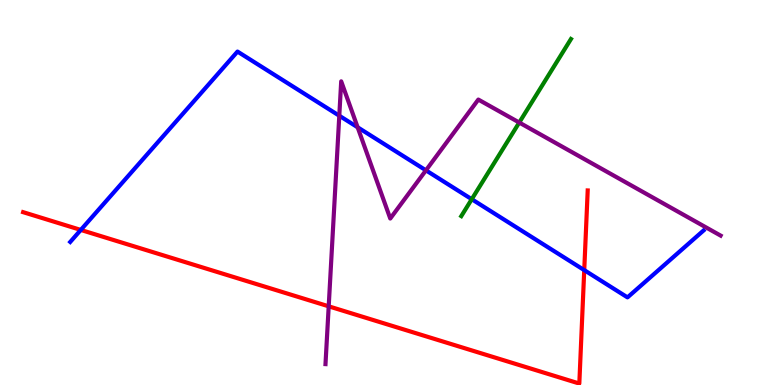[{'lines': ['blue', 'red'], 'intersections': [{'x': 1.04, 'y': 4.03}, {'x': 7.54, 'y': 2.98}]}, {'lines': ['green', 'red'], 'intersections': []}, {'lines': ['purple', 'red'], 'intersections': [{'x': 4.24, 'y': 2.04}]}, {'lines': ['blue', 'green'], 'intersections': [{'x': 6.09, 'y': 4.83}]}, {'lines': ['blue', 'purple'], 'intersections': [{'x': 4.38, 'y': 6.99}, {'x': 4.61, 'y': 6.69}, {'x': 5.5, 'y': 5.58}]}, {'lines': ['green', 'purple'], 'intersections': [{'x': 6.7, 'y': 6.82}]}]